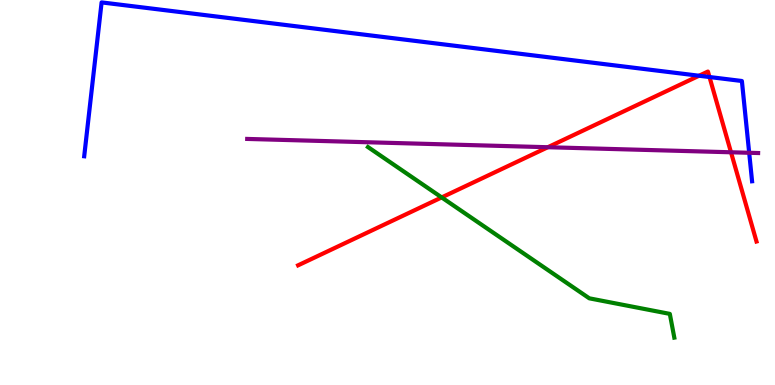[{'lines': ['blue', 'red'], 'intersections': [{'x': 9.02, 'y': 8.03}, {'x': 9.15, 'y': 8.0}]}, {'lines': ['green', 'red'], 'intersections': [{'x': 5.7, 'y': 4.87}]}, {'lines': ['purple', 'red'], 'intersections': [{'x': 7.07, 'y': 6.18}, {'x': 9.43, 'y': 6.04}]}, {'lines': ['blue', 'green'], 'intersections': []}, {'lines': ['blue', 'purple'], 'intersections': [{'x': 9.67, 'y': 6.03}]}, {'lines': ['green', 'purple'], 'intersections': []}]